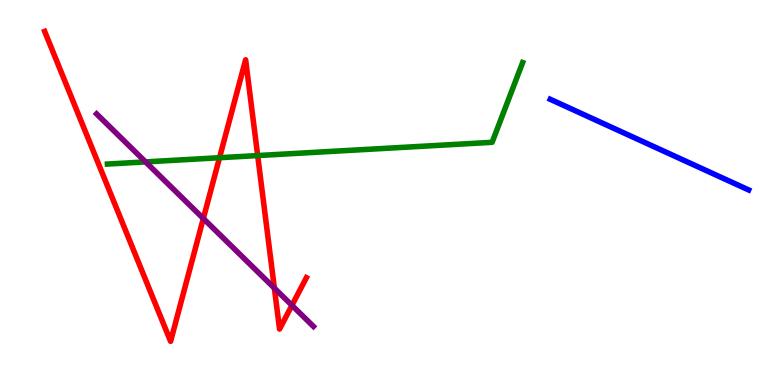[{'lines': ['blue', 'red'], 'intersections': []}, {'lines': ['green', 'red'], 'intersections': [{'x': 2.83, 'y': 5.9}, {'x': 3.32, 'y': 5.96}]}, {'lines': ['purple', 'red'], 'intersections': [{'x': 2.62, 'y': 4.32}, {'x': 3.54, 'y': 2.52}, {'x': 3.77, 'y': 2.07}]}, {'lines': ['blue', 'green'], 'intersections': []}, {'lines': ['blue', 'purple'], 'intersections': []}, {'lines': ['green', 'purple'], 'intersections': [{'x': 1.88, 'y': 5.79}]}]